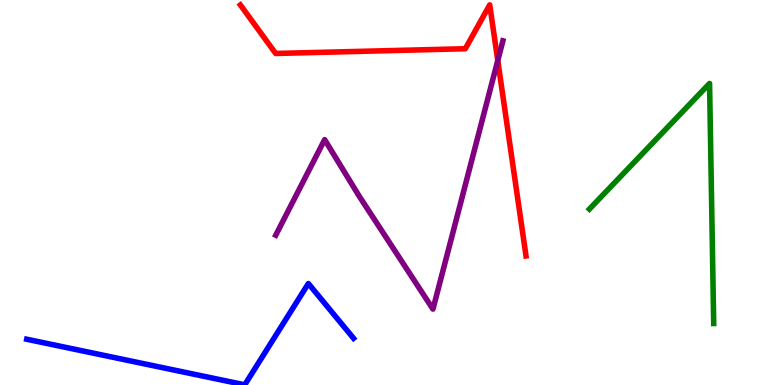[{'lines': ['blue', 'red'], 'intersections': []}, {'lines': ['green', 'red'], 'intersections': []}, {'lines': ['purple', 'red'], 'intersections': [{'x': 6.42, 'y': 8.43}]}, {'lines': ['blue', 'green'], 'intersections': []}, {'lines': ['blue', 'purple'], 'intersections': []}, {'lines': ['green', 'purple'], 'intersections': []}]